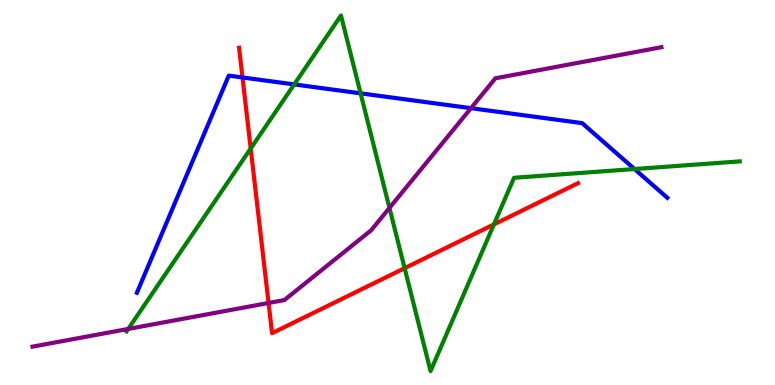[{'lines': ['blue', 'red'], 'intersections': [{'x': 3.13, 'y': 7.99}]}, {'lines': ['green', 'red'], 'intersections': [{'x': 3.23, 'y': 6.14}, {'x': 5.22, 'y': 3.03}, {'x': 6.37, 'y': 4.17}]}, {'lines': ['purple', 'red'], 'intersections': [{'x': 3.47, 'y': 2.13}]}, {'lines': ['blue', 'green'], 'intersections': [{'x': 3.8, 'y': 7.81}, {'x': 4.65, 'y': 7.58}, {'x': 8.19, 'y': 5.61}]}, {'lines': ['blue', 'purple'], 'intersections': [{'x': 6.08, 'y': 7.19}]}, {'lines': ['green', 'purple'], 'intersections': [{'x': 1.65, 'y': 1.46}, {'x': 5.03, 'y': 4.6}]}]